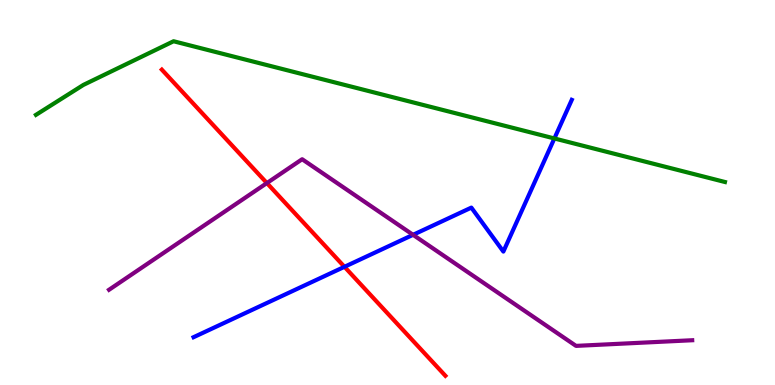[{'lines': ['blue', 'red'], 'intersections': [{'x': 4.44, 'y': 3.07}]}, {'lines': ['green', 'red'], 'intersections': []}, {'lines': ['purple', 'red'], 'intersections': [{'x': 3.44, 'y': 5.25}]}, {'lines': ['blue', 'green'], 'intersections': [{'x': 7.15, 'y': 6.4}]}, {'lines': ['blue', 'purple'], 'intersections': [{'x': 5.33, 'y': 3.9}]}, {'lines': ['green', 'purple'], 'intersections': []}]